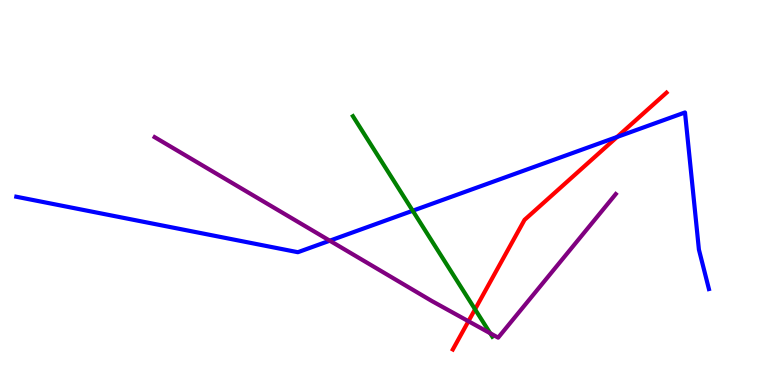[{'lines': ['blue', 'red'], 'intersections': [{'x': 7.96, 'y': 6.44}]}, {'lines': ['green', 'red'], 'intersections': [{'x': 6.13, 'y': 1.97}]}, {'lines': ['purple', 'red'], 'intersections': [{'x': 6.04, 'y': 1.66}]}, {'lines': ['blue', 'green'], 'intersections': [{'x': 5.33, 'y': 4.53}]}, {'lines': ['blue', 'purple'], 'intersections': [{'x': 4.26, 'y': 3.75}]}, {'lines': ['green', 'purple'], 'intersections': [{'x': 6.33, 'y': 1.34}]}]